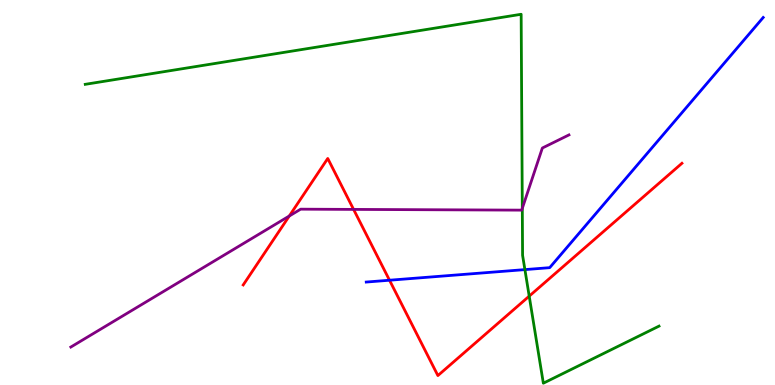[{'lines': ['blue', 'red'], 'intersections': [{'x': 5.03, 'y': 2.72}]}, {'lines': ['green', 'red'], 'intersections': [{'x': 6.83, 'y': 2.31}]}, {'lines': ['purple', 'red'], 'intersections': [{'x': 3.73, 'y': 4.39}, {'x': 4.56, 'y': 4.56}]}, {'lines': ['blue', 'green'], 'intersections': [{'x': 6.77, 'y': 3.0}]}, {'lines': ['blue', 'purple'], 'intersections': []}, {'lines': ['green', 'purple'], 'intersections': [{'x': 6.74, 'y': 4.59}]}]